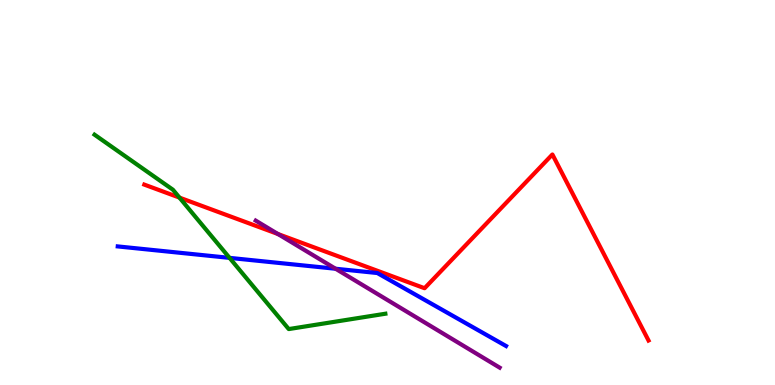[{'lines': ['blue', 'red'], 'intersections': []}, {'lines': ['green', 'red'], 'intersections': [{'x': 2.32, 'y': 4.87}]}, {'lines': ['purple', 'red'], 'intersections': [{'x': 3.59, 'y': 3.92}]}, {'lines': ['blue', 'green'], 'intersections': [{'x': 2.96, 'y': 3.3}]}, {'lines': ['blue', 'purple'], 'intersections': [{'x': 4.33, 'y': 3.02}]}, {'lines': ['green', 'purple'], 'intersections': []}]